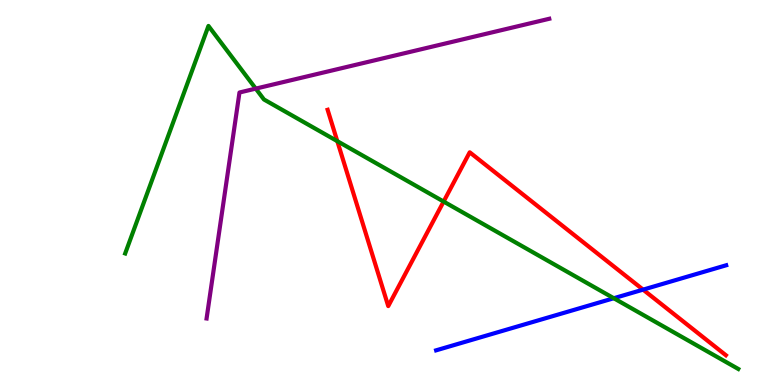[{'lines': ['blue', 'red'], 'intersections': [{'x': 8.3, 'y': 2.48}]}, {'lines': ['green', 'red'], 'intersections': [{'x': 4.35, 'y': 6.33}, {'x': 5.72, 'y': 4.76}]}, {'lines': ['purple', 'red'], 'intersections': []}, {'lines': ['blue', 'green'], 'intersections': [{'x': 7.92, 'y': 2.25}]}, {'lines': ['blue', 'purple'], 'intersections': []}, {'lines': ['green', 'purple'], 'intersections': [{'x': 3.3, 'y': 7.7}]}]